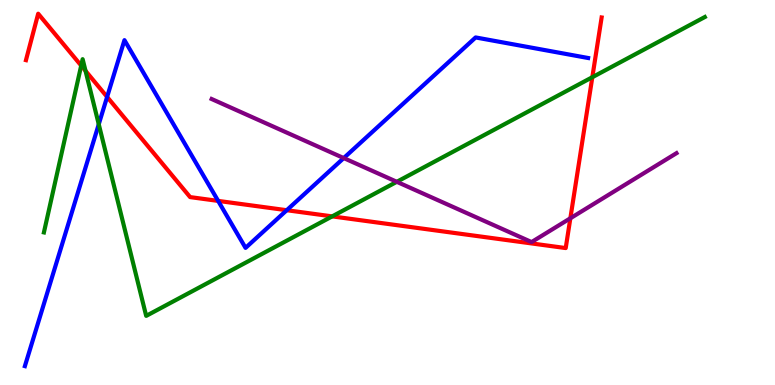[{'lines': ['blue', 'red'], 'intersections': [{'x': 1.38, 'y': 7.48}, {'x': 2.81, 'y': 4.78}, {'x': 3.7, 'y': 4.54}]}, {'lines': ['green', 'red'], 'intersections': [{'x': 1.05, 'y': 8.3}, {'x': 1.1, 'y': 8.16}, {'x': 4.29, 'y': 4.38}, {'x': 7.64, 'y': 7.99}]}, {'lines': ['purple', 'red'], 'intersections': [{'x': 7.36, 'y': 4.33}]}, {'lines': ['blue', 'green'], 'intersections': [{'x': 1.27, 'y': 6.77}]}, {'lines': ['blue', 'purple'], 'intersections': [{'x': 4.44, 'y': 5.89}]}, {'lines': ['green', 'purple'], 'intersections': [{'x': 5.12, 'y': 5.28}]}]